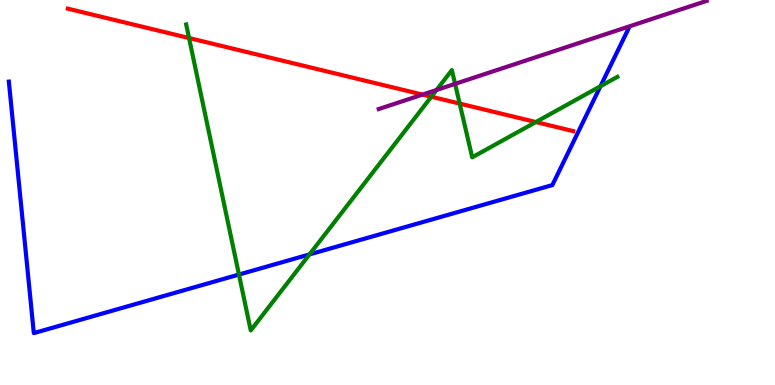[{'lines': ['blue', 'red'], 'intersections': []}, {'lines': ['green', 'red'], 'intersections': [{'x': 2.44, 'y': 9.01}, {'x': 5.57, 'y': 7.49}, {'x': 5.93, 'y': 7.31}, {'x': 6.91, 'y': 6.83}]}, {'lines': ['purple', 'red'], 'intersections': [{'x': 5.45, 'y': 7.54}]}, {'lines': ['blue', 'green'], 'intersections': [{'x': 3.08, 'y': 2.87}, {'x': 3.99, 'y': 3.39}, {'x': 7.75, 'y': 7.76}]}, {'lines': ['blue', 'purple'], 'intersections': []}, {'lines': ['green', 'purple'], 'intersections': [{'x': 5.63, 'y': 7.66}, {'x': 5.87, 'y': 7.82}]}]